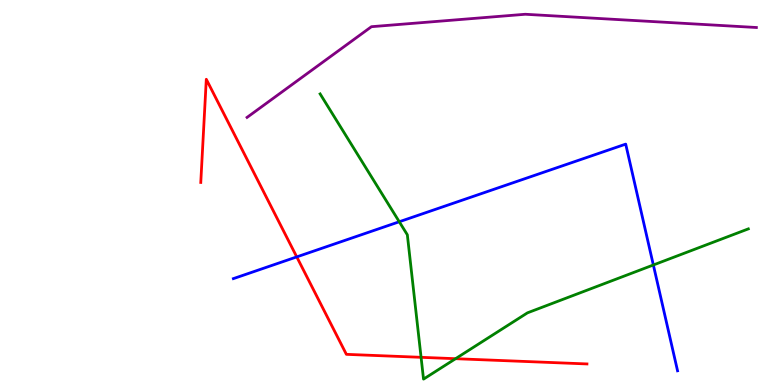[{'lines': ['blue', 'red'], 'intersections': [{'x': 3.83, 'y': 3.33}]}, {'lines': ['green', 'red'], 'intersections': [{'x': 5.43, 'y': 0.719}, {'x': 5.88, 'y': 0.683}]}, {'lines': ['purple', 'red'], 'intersections': []}, {'lines': ['blue', 'green'], 'intersections': [{'x': 5.15, 'y': 4.24}, {'x': 8.43, 'y': 3.12}]}, {'lines': ['blue', 'purple'], 'intersections': []}, {'lines': ['green', 'purple'], 'intersections': []}]